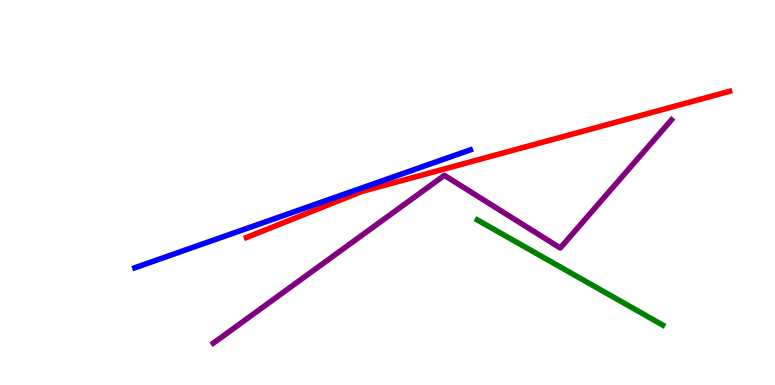[{'lines': ['blue', 'red'], 'intersections': []}, {'lines': ['green', 'red'], 'intersections': []}, {'lines': ['purple', 'red'], 'intersections': []}, {'lines': ['blue', 'green'], 'intersections': []}, {'lines': ['blue', 'purple'], 'intersections': []}, {'lines': ['green', 'purple'], 'intersections': []}]